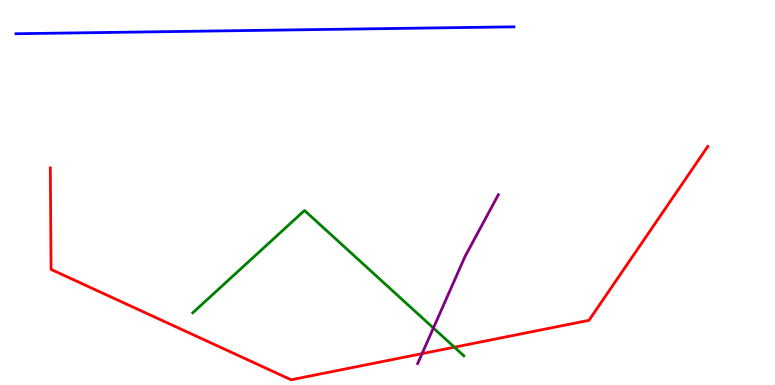[{'lines': ['blue', 'red'], 'intersections': []}, {'lines': ['green', 'red'], 'intersections': [{'x': 5.86, 'y': 0.982}]}, {'lines': ['purple', 'red'], 'intersections': [{'x': 5.45, 'y': 0.814}]}, {'lines': ['blue', 'green'], 'intersections': []}, {'lines': ['blue', 'purple'], 'intersections': []}, {'lines': ['green', 'purple'], 'intersections': [{'x': 5.59, 'y': 1.48}]}]